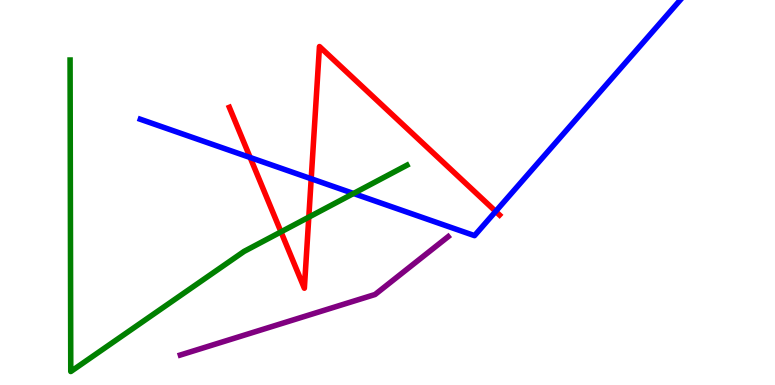[{'lines': ['blue', 'red'], 'intersections': [{'x': 3.23, 'y': 5.91}, {'x': 4.02, 'y': 5.36}, {'x': 6.4, 'y': 4.51}]}, {'lines': ['green', 'red'], 'intersections': [{'x': 3.63, 'y': 3.98}, {'x': 3.98, 'y': 4.36}]}, {'lines': ['purple', 'red'], 'intersections': []}, {'lines': ['blue', 'green'], 'intersections': [{'x': 4.56, 'y': 4.97}]}, {'lines': ['blue', 'purple'], 'intersections': []}, {'lines': ['green', 'purple'], 'intersections': []}]